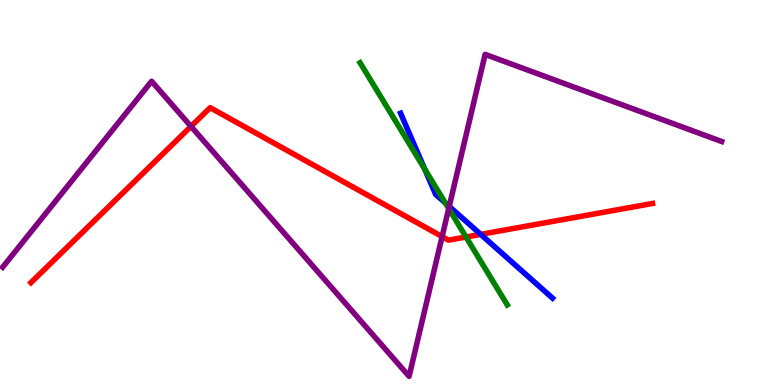[{'lines': ['blue', 'red'], 'intersections': [{'x': 6.2, 'y': 3.91}]}, {'lines': ['green', 'red'], 'intersections': [{'x': 6.01, 'y': 3.84}]}, {'lines': ['purple', 'red'], 'intersections': [{'x': 2.46, 'y': 6.72}, {'x': 5.7, 'y': 3.86}]}, {'lines': ['blue', 'green'], 'intersections': [{'x': 5.48, 'y': 5.61}, {'x': 5.75, 'y': 4.73}]}, {'lines': ['blue', 'purple'], 'intersections': [{'x': 5.8, 'y': 4.64}]}, {'lines': ['green', 'purple'], 'intersections': [{'x': 5.79, 'y': 4.58}]}]